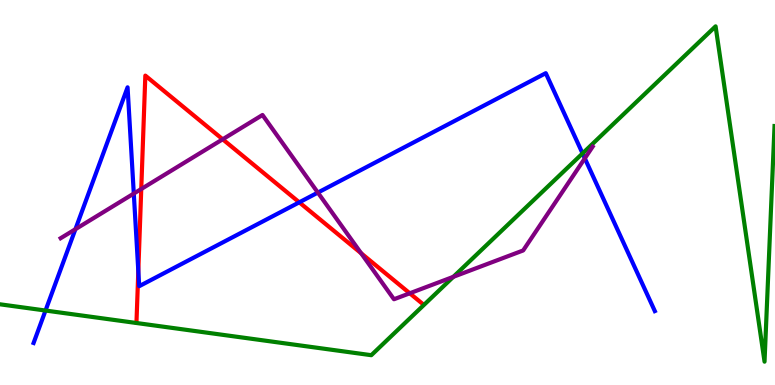[{'lines': ['blue', 'red'], 'intersections': [{'x': 1.78, 'y': 2.96}, {'x': 3.86, 'y': 4.74}]}, {'lines': ['green', 'red'], 'intersections': []}, {'lines': ['purple', 'red'], 'intersections': [{'x': 1.82, 'y': 5.09}, {'x': 2.87, 'y': 6.38}, {'x': 4.66, 'y': 3.42}, {'x': 5.29, 'y': 2.38}]}, {'lines': ['blue', 'green'], 'intersections': [{'x': 0.587, 'y': 1.93}, {'x': 7.52, 'y': 6.02}]}, {'lines': ['blue', 'purple'], 'intersections': [{'x': 0.973, 'y': 4.05}, {'x': 1.73, 'y': 4.97}, {'x': 4.1, 'y': 5.0}, {'x': 7.55, 'y': 5.89}]}, {'lines': ['green', 'purple'], 'intersections': [{'x': 5.85, 'y': 2.81}]}]